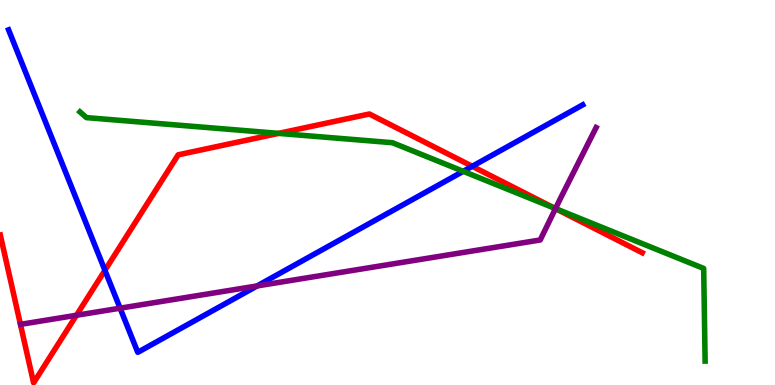[{'lines': ['blue', 'red'], 'intersections': [{'x': 1.35, 'y': 2.98}, {'x': 6.09, 'y': 5.68}]}, {'lines': ['green', 'red'], 'intersections': [{'x': 3.59, 'y': 6.54}, {'x': 7.16, 'y': 4.59}]}, {'lines': ['purple', 'red'], 'intersections': [{'x': 0.986, 'y': 1.81}, {'x': 7.17, 'y': 4.58}]}, {'lines': ['blue', 'green'], 'intersections': [{'x': 5.98, 'y': 5.55}]}, {'lines': ['blue', 'purple'], 'intersections': [{'x': 1.55, 'y': 2.0}, {'x': 3.32, 'y': 2.57}]}, {'lines': ['green', 'purple'], 'intersections': [{'x': 7.17, 'y': 4.58}]}]